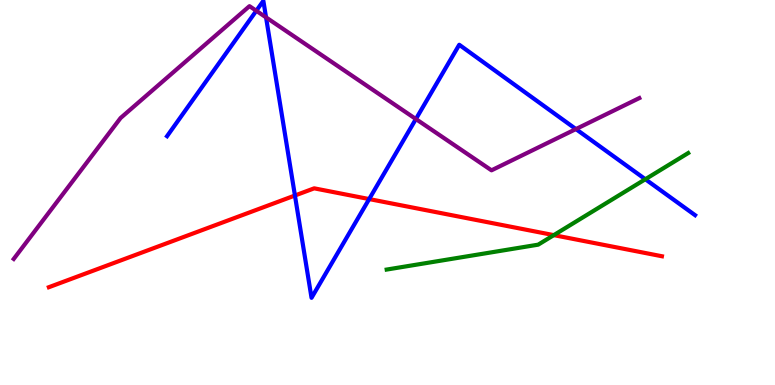[{'lines': ['blue', 'red'], 'intersections': [{'x': 3.81, 'y': 4.92}, {'x': 4.76, 'y': 4.83}]}, {'lines': ['green', 'red'], 'intersections': [{'x': 7.15, 'y': 3.89}]}, {'lines': ['purple', 'red'], 'intersections': []}, {'lines': ['blue', 'green'], 'intersections': [{'x': 8.33, 'y': 5.34}]}, {'lines': ['blue', 'purple'], 'intersections': [{'x': 3.31, 'y': 9.72}, {'x': 3.43, 'y': 9.55}, {'x': 5.37, 'y': 6.91}, {'x': 7.43, 'y': 6.65}]}, {'lines': ['green', 'purple'], 'intersections': []}]